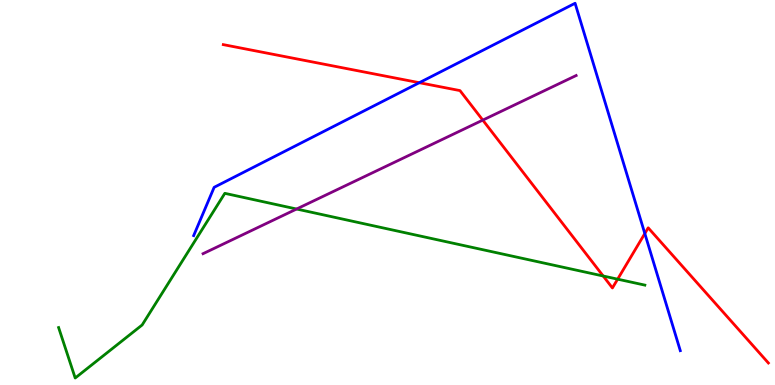[{'lines': ['blue', 'red'], 'intersections': [{'x': 5.41, 'y': 7.85}, {'x': 8.32, 'y': 3.93}]}, {'lines': ['green', 'red'], 'intersections': [{'x': 7.78, 'y': 2.83}, {'x': 7.97, 'y': 2.75}]}, {'lines': ['purple', 'red'], 'intersections': [{'x': 6.23, 'y': 6.88}]}, {'lines': ['blue', 'green'], 'intersections': []}, {'lines': ['blue', 'purple'], 'intersections': []}, {'lines': ['green', 'purple'], 'intersections': [{'x': 3.83, 'y': 4.57}]}]